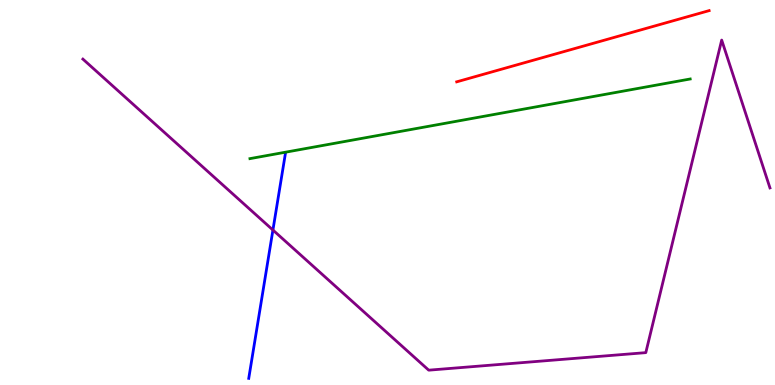[{'lines': ['blue', 'red'], 'intersections': []}, {'lines': ['green', 'red'], 'intersections': []}, {'lines': ['purple', 'red'], 'intersections': []}, {'lines': ['blue', 'green'], 'intersections': []}, {'lines': ['blue', 'purple'], 'intersections': [{'x': 3.52, 'y': 4.03}]}, {'lines': ['green', 'purple'], 'intersections': []}]